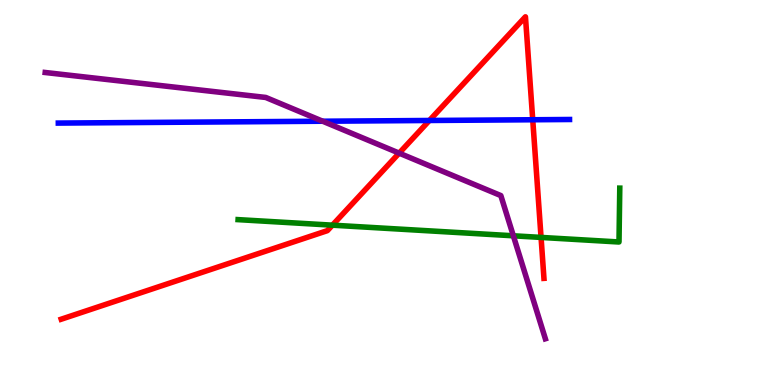[{'lines': ['blue', 'red'], 'intersections': [{'x': 5.54, 'y': 6.87}, {'x': 6.87, 'y': 6.89}]}, {'lines': ['green', 'red'], 'intersections': [{'x': 4.29, 'y': 4.15}, {'x': 6.98, 'y': 3.83}]}, {'lines': ['purple', 'red'], 'intersections': [{'x': 5.15, 'y': 6.02}]}, {'lines': ['blue', 'green'], 'intersections': []}, {'lines': ['blue', 'purple'], 'intersections': [{'x': 4.16, 'y': 6.85}]}, {'lines': ['green', 'purple'], 'intersections': [{'x': 6.62, 'y': 3.88}]}]